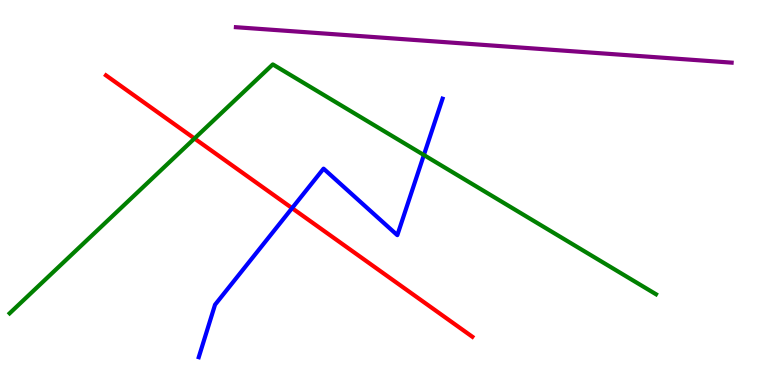[{'lines': ['blue', 'red'], 'intersections': [{'x': 3.77, 'y': 4.59}]}, {'lines': ['green', 'red'], 'intersections': [{'x': 2.51, 'y': 6.4}]}, {'lines': ['purple', 'red'], 'intersections': []}, {'lines': ['blue', 'green'], 'intersections': [{'x': 5.47, 'y': 5.97}]}, {'lines': ['blue', 'purple'], 'intersections': []}, {'lines': ['green', 'purple'], 'intersections': []}]